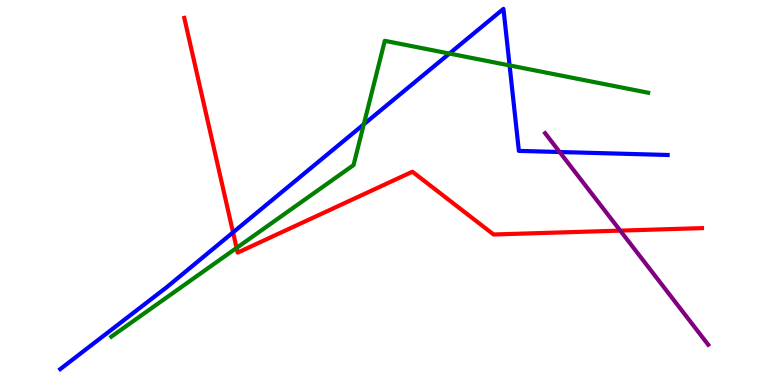[{'lines': ['blue', 'red'], 'intersections': [{'x': 3.01, 'y': 3.96}]}, {'lines': ['green', 'red'], 'intersections': [{'x': 3.05, 'y': 3.56}]}, {'lines': ['purple', 'red'], 'intersections': [{'x': 8.0, 'y': 4.01}]}, {'lines': ['blue', 'green'], 'intersections': [{'x': 4.69, 'y': 6.77}, {'x': 5.8, 'y': 8.61}, {'x': 6.58, 'y': 8.3}]}, {'lines': ['blue', 'purple'], 'intersections': [{'x': 7.22, 'y': 6.05}]}, {'lines': ['green', 'purple'], 'intersections': []}]